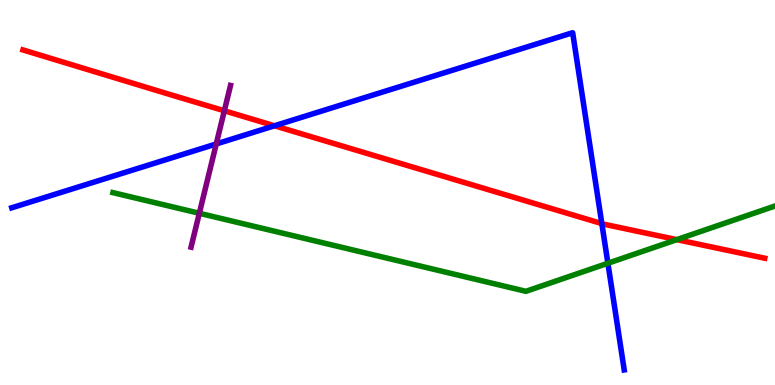[{'lines': ['blue', 'red'], 'intersections': [{'x': 3.54, 'y': 6.73}, {'x': 7.77, 'y': 4.19}]}, {'lines': ['green', 'red'], 'intersections': [{'x': 8.73, 'y': 3.78}]}, {'lines': ['purple', 'red'], 'intersections': [{'x': 2.89, 'y': 7.12}]}, {'lines': ['blue', 'green'], 'intersections': [{'x': 7.84, 'y': 3.16}]}, {'lines': ['blue', 'purple'], 'intersections': [{'x': 2.79, 'y': 6.26}]}, {'lines': ['green', 'purple'], 'intersections': [{'x': 2.57, 'y': 4.46}]}]